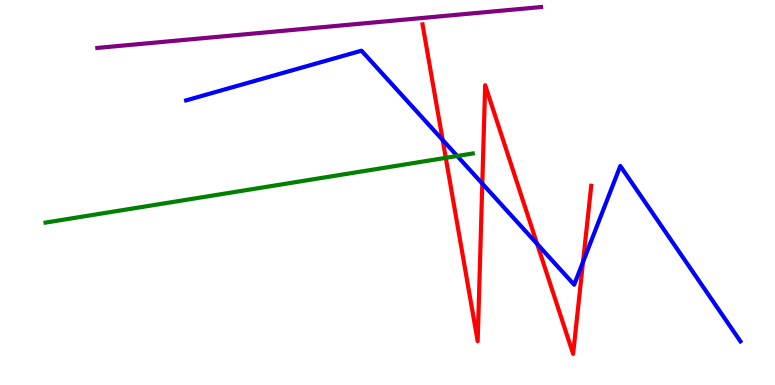[{'lines': ['blue', 'red'], 'intersections': [{'x': 5.71, 'y': 6.36}, {'x': 6.22, 'y': 5.23}, {'x': 6.93, 'y': 3.66}, {'x': 7.52, 'y': 3.2}]}, {'lines': ['green', 'red'], 'intersections': [{'x': 5.75, 'y': 5.9}]}, {'lines': ['purple', 'red'], 'intersections': []}, {'lines': ['blue', 'green'], 'intersections': [{'x': 5.9, 'y': 5.95}]}, {'lines': ['blue', 'purple'], 'intersections': []}, {'lines': ['green', 'purple'], 'intersections': []}]